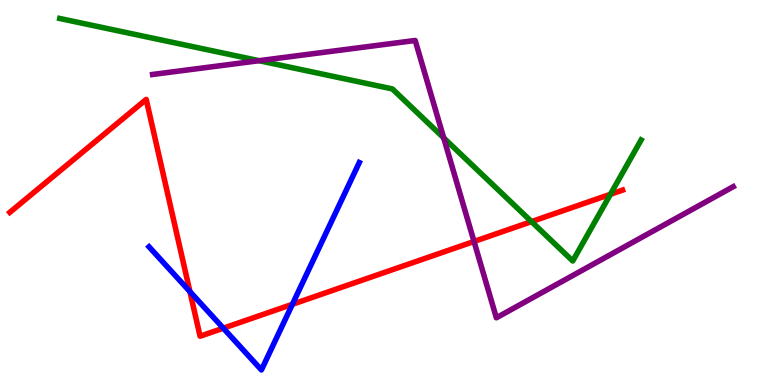[{'lines': ['blue', 'red'], 'intersections': [{'x': 2.45, 'y': 2.43}, {'x': 2.88, 'y': 1.48}, {'x': 3.77, 'y': 2.1}]}, {'lines': ['green', 'red'], 'intersections': [{'x': 6.86, 'y': 4.24}, {'x': 7.88, 'y': 4.95}]}, {'lines': ['purple', 'red'], 'intersections': [{'x': 6.12, 'y': 3.73}]}, {'lines': ['blue', 'green'], 'intersections': []}, {'lines': ['blue', 'purple'], 'intersections': []}, {'lines': ['green', 'purple'], 'intersections': [{'x': 3.34, 'y': 8.42}, {'x': 5.73, 'y': 6.42}]}]